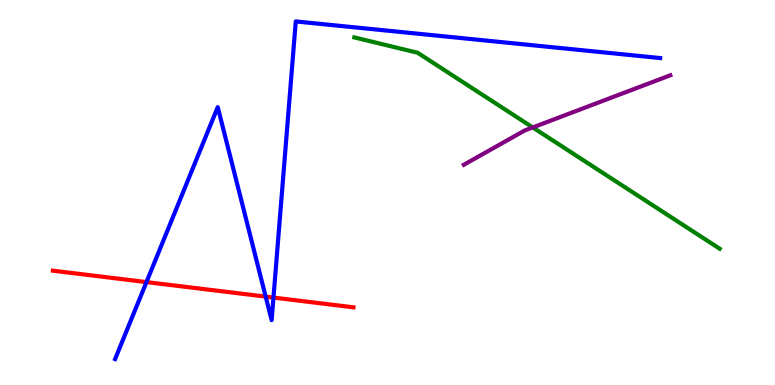[{'lines': ['blue', 'red'], 'intersections': [{'x': 1.89, 'y': 2.67}, {'x': 3.43, 'y': 2.3}, {'x': 3.53, 'y': 2.27}]}, {'lines': ['green', 'red'], 'intersections': []}, {'lines': ['purple', 'red'], 'intersections': []}, {'lines': ['blue', 'green'], 'intersections': []}, {'lines': ['blue', 'purple'], 'intersections': []}, {'lines': ['green', 'purple'], 'intersections': [{'x': 6.87, 'y': 6.69}]}]